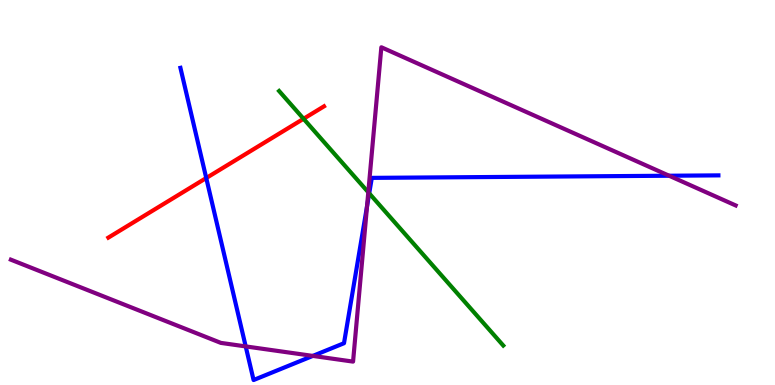[{'lines': ['blue', 'red'], 'intersections': [{'x': 2.66, 'y': 5.38}]}, {'lines': ['green', 'red'], 'intersections': [{'x': 3.92, 'y': 6.91}]}, {'lines': ['purple', 'red'], 'intersections': []}, {'lines': ['blue', 'green'], 'intersections': [{'x': 4.76, 'y': 4.98}]}, {'lines': ['blue', 'purple'], 'intersections': [{'x': 3.17, 'y': 1.0}, {'x': 4.04, 'y': 0.756}, {'x': 4.74, 'y': 4.64}, {'x': 8.63, 'y': 5.44}]}, {'lines': ['green', 'purple'], 'intersections': [{'x': 4.75, 'y': 5.01}]}]